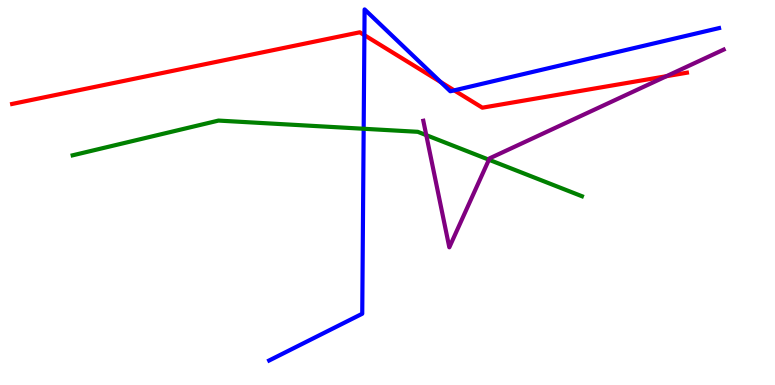[{'lines': ['blue', 'red'], 'intersections': [{'x': 4.7, 'y': 9.09}, {'x': 5.69, 'y': 7.87}, {'x': 5.86, 'y': 7.65}]}, {'lines': ['green', 'red'], 'intersections': []}, {'lines': ['purple', 'red'], 'intersections': [{'x': 8.6, 'y': 8.02}]}, {'lines': ['blue', 'green'], 'intersections': [{'x': 4.69, 'y': 6.66}]}, {'lines': ['blue', 'purple'], 'intersections': []}, {'lines': ['green', 'purple'], 'intersections': [{'x': 5.5, 'y': 6.49}, {'x': 6.31, 'y': 5.85}]}]